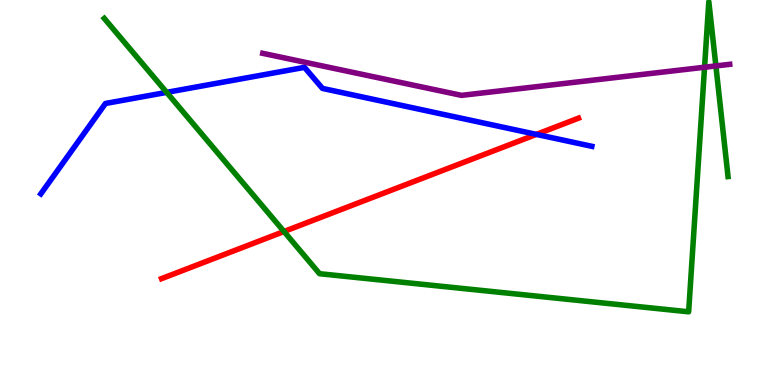[{'lines': ['blue', 'red'], 'intersections': [{'x': 6.92, 'y': 6.51}]}, {'lines': ['green', 'red'], 'intersections': [{'x': 3.66, 'y': 3.99}]}, {'lines': ['purple', 'red'], 'intersections': []}, {'lines': ['blue', 'green'], 'intersections': [{'x': 2.15, 'y': 7.6}]}, {'lines': ['blue', 'purple'], 'intersections': []}, {'lines': ['green', 'purple'], 'intersections': [{'x': 9.09, 'y': 8.25}, {'x': 9.24, 'y': 8.29}]}]